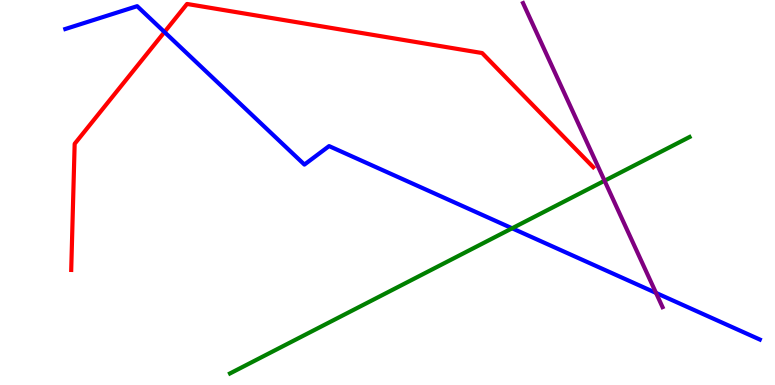[{'lines': ['blue', 'red'], 'intersections': [{'x': 2.12, 'y': 9.17}]}, {'lines': ['green', 'red'], 'intersections': []}, {'lines': ['purple', 'red'], 'intersections': []}, {'lines': ['blue', 'green'], 'intersections': [{'x': 6.61, 'y': 4.07}]}, {'lines': ['blue', 'purple'], 'intersections': [{'x': 8.46, 'y': 2.39}]}, {'lines': ['green', 'purple'], 'intersections': [{'x': 7.8, 'y': 5.31}]}]